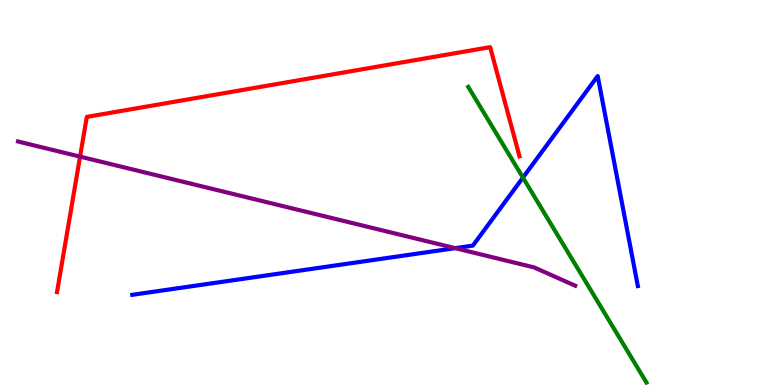[{'lines': ['blue', 'red'], 'intersections': []}, {'lines': ['green', 'red'], 'intersections': []}, {'lines': ['purple', 'red'], 'intersections': [{'x': 1.03, 'y': 5.93}]}, {'lines': ['blue', 'green'], 'intersections': [{'x': 6.75, 'y': 5.39}]}, {'lines': ['blue', 'purple'], 'intersections': [{'x': 5.87, 'y': 3.55}]}, {'lines': ['green', 'purple'], 'intersections': []}]